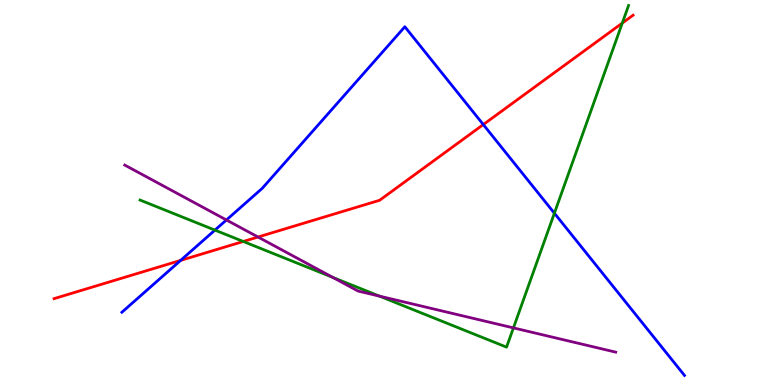[{'lines': ['blue', 'red'], 'intersections': [{'x': 2.33, 'y': 3.24}, {'x': 6.24, 'y': 6.76}]}, {'lines': ['green', 'red'], 'intersections': [{'x': 3.14, 'y': 3.73}, {'x': 8.03, 'y': 9.4}]}, {'lines': ['purple', 'red'], 'intersections': [{'x': 3.33, 'y': 3.84}]}, {'lines': ['blue', 'green'], 'intersections': [{'x': 2.77, 'y': 4.02}, {'x': 7.15, 'y': 4.46}]}, {'lines': ['blue', 'purple'], 'intersections': [{'x': 2.92, 'y': 4.29}]}, {'lines': ['green', 'purple'], 'intersections': [{'x': 4.29, 'y': 2.79}, {'x': 4.9, 'y': 2.31}, {'x': 6.62, 'y': 1.48}]}]